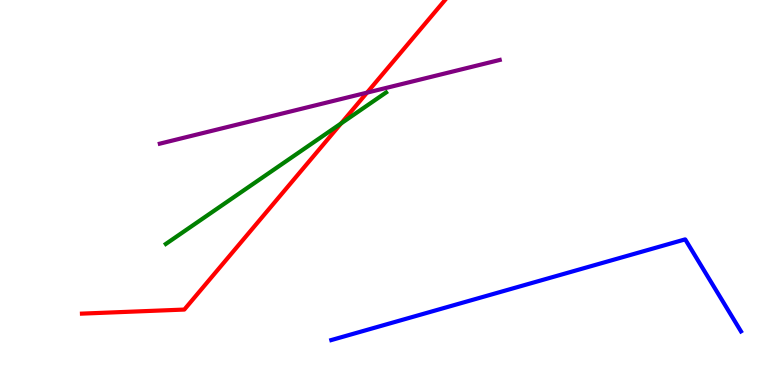[{'lines': ['blue', 'red'], 'intersections': []}, {'lines': ['green', 'red'], 'intersections': [{'x': 4.4, 'y': 6.79}]}, {'lines': ['purple', 'red'], 'intersections': [{'x': 4.74, 'y': 7.59}]}, {'lines': ['blue', 'green'], 'intersections': []}, {'lines': ['blue', 'purple'], 'intersections': []}, {'lines': ['green', 'purple'], 'intersections': []}]